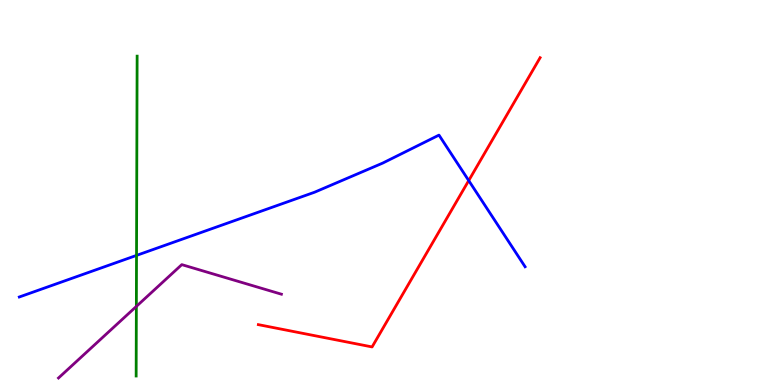[{'lines': ['blue', 'red'], 'intersections': [{'x': 6.05, 'y': 5.31}]}, {'lines': ['green', 'red'], 'intersections': []}, {'lines': ['purple', 'red'], 'intersections': []}, {'lines': ['blue', 'green'], 'intersections': [{'x': 1.76, 'y': 3.37}]}, {'lines': ['blue', 'purple'], 'intersections': []}, {'lines': ['green', 'purple'], 'intersections': [{'x': 1.76, 'y': 2.04}]}]